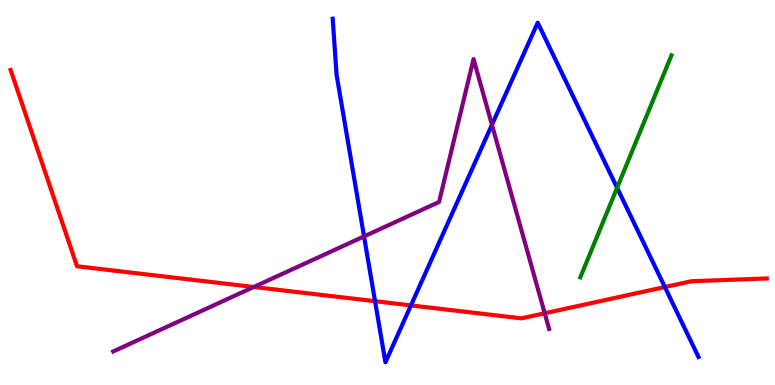[{'lines': ['blue', 'red'], 'intersections': [{'x': 4.84, 'y': 2.18}, {'x': 5.3, 'y': 2.07}, {'x': 8.58, 'y': 2.54}]}, {'lines': ['green', 'red'], 'intersections': []}, {'lines': ['purple', 'red'], 'intersections': [{'x': 3.27, 'y': 2.55}, {'x': 7.03, 'y': 1.86}]}, {'lines': ['blue', 'green'], 'intersections': [{'x': 7.96, 'y': 5.12}]}, {'lines': ['blue', 'purple'], 'intersections': [{'x': 4.7, 'y': 3.86}, {'x': 6.35, 'y': 6.76}]}, {'lines': ['green', 'purple'], 'intersections': []}]